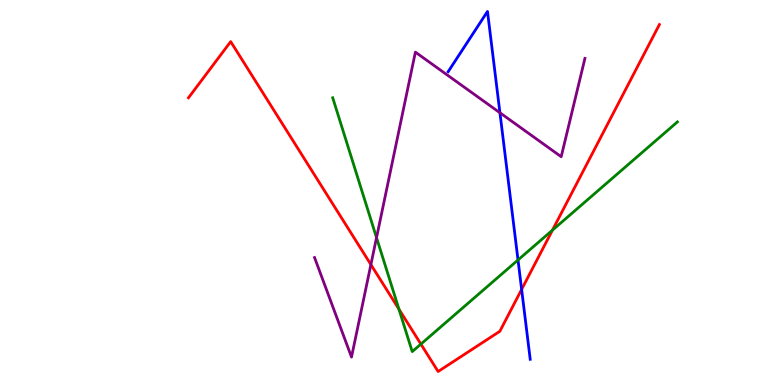[{'lines': ['blue', 'red'], 'intersections': [{'x': 6.73, 'y': 2.48}]}, {'lines': ['green', 'red'], 'intersections': [{'x': 5.15, 'y': 1.97}, {'x': 5.43, 'y': 1.06}, {'x': 7.13, 'y': 4.02}]}, {'lines': ['purple', 'red'], 'intersections': [{'x': 4.79, 'y': 3.13}]}, {'lines': ['blue', 'green'], 'intersections': [{'x': 6.68, 'y': 3.25}]}, {'lines': ['blue', 'purple'], 'intersections': [{'x': 6.45, 'y': 7.07}]}, {'lines': ['green', 'purple'], 'intersections': [{'x': 4.86, 'y': 3.83}]}]